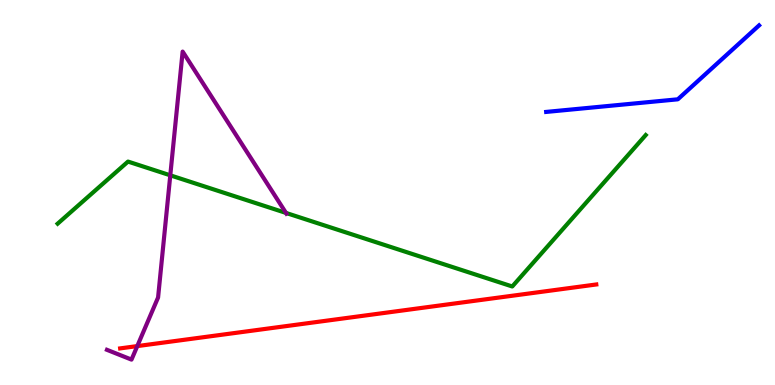[{'lines': ['blue', 'red'], 'intersections': []}, {'lines': ['green', 'red'], 'intersections': []}, {'lines': ['purple', 'red'], 'intersections': [{'x': 1.77, 'y': 1.01}]}, {'lines': ['blue', 'green'], 'intersections': []}, {'lines': ['blue', 'purple'], 'intersections': []}, {'lines': ['green', 'purple'], 'intersections': [{'x': 2.2, 'y': 5.45}, {'x': 3.69, 'y': 4.47}]}]